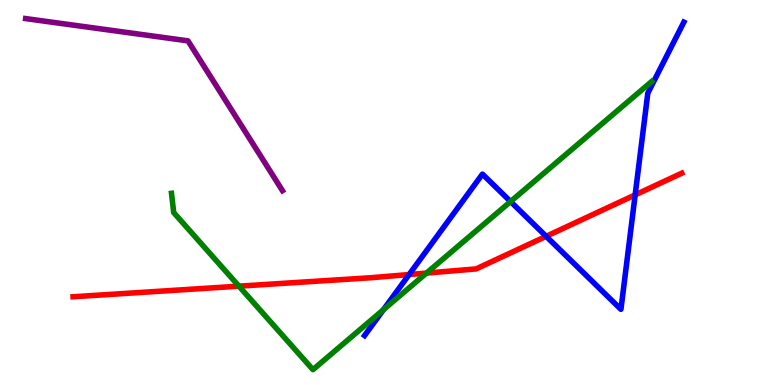[{'lines': ['blue', 'red'], 'intersections': [{'x': 5.28, 'y': 2.87}, {'x': 7.05, 'y': 3.86}, {'x': 8.2, 'y': 4.94}]}, {'lines': ['green', 'red'], 'intersections': [{'x': 3.08, 'y': 2.57}, {'x': 5.5, 'y': 2.91}]}, {'lines': ['purple', 'red'], 'intersections': []}, {'lines': ['blue', 'green'], 'intersections': [{'x': 4.95, 'y': 1.96}, {'x': 6.59, 'y': 4.76}]}, {'lines': ['blue', 'purple'], 'intersections': []}, {'lines': ['green', 'purple'], 'intersections': []}]